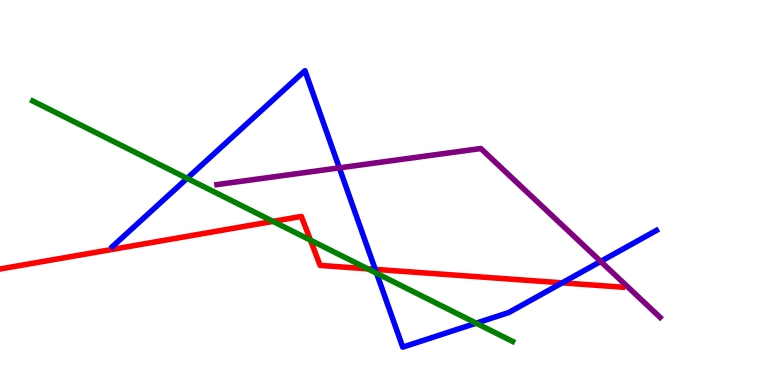[{'lines': ['blue', 'red'], 'intersections': [{'x': 4.84, 'y': 3.0}, {'x': 7.25, 'y': 2.65}]}, {'lines': ['green', 'red'], 'intersections': [{'x': 3.52, 'y': 4.25}, {'x': 4.01, 'y': 3.76}, {'x': 4.74, 'y': 3.02}]}, {'lines': ['purple', 'red'], 'intersections': []}, {'lines': ['blue', 'green'], 'intersections': [{'x': 2.41, 'y': 5.37}, {'x': 4.86, 'y': 2.9}, {'x': 6.14, 'y': 1.61}]}, {'lines': ['blue', 'purple'], 'intersections': [{'x': 4.38, 'y': 5.64}, {'x': 7.75, 'y': 3.21}]}, {'lines': ['green', 'purple'], 'intersections': []}]